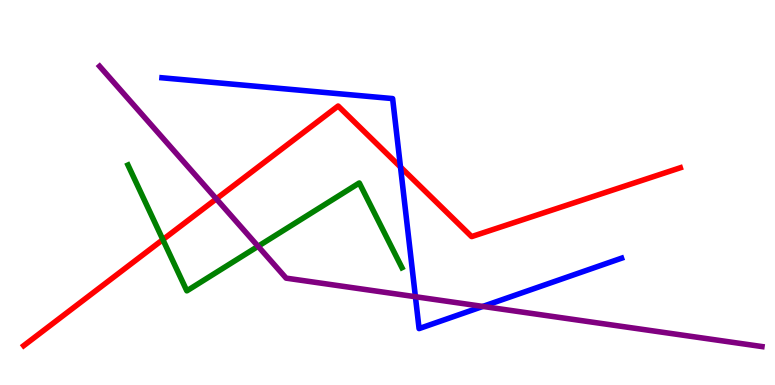[{'lines': ['blue', 'red'], 'intersections': [{'x': 5.17, 'y': 5.66}]}, {'lines': ['green', 'red'], 'intersections': [{'x': 2.1, 'y': 3.78}]}, {'lines': ['purple', 'red'], 'intersections': [{'x': 2.79, 'y': 4.83}]}, {'lines': ['blue', 'green'], 'intersections': []}, {'lines': ['blue', 'purple'], 'intersections': [{'x': 5.36, 'y': 2.29}, {'x': 6.23, 'y': 2.04}]}, {'lines': ['green', 'purple'], 'intersections': [{'x': 3.33, 'y': 3.6}]}]